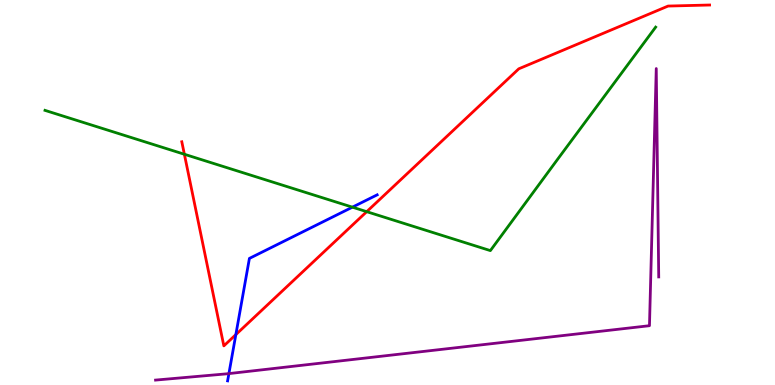[{'lines': ['blue', 'red'], 'intersections': [{'x': 3.04, 'y': 1.31}]}, {'lines': ['green', 'red'], 'intersections': [{'x': 2.38, 'y': 5.99}, {'x': 4.73, 'y': 4.5}]}, {'lines': ['purple', 'red'], 'intersections': []}, {'lines': ['blue', 'green'], 'intersections': [{'x': 4.55, 'y': 4.62}]}, {'lines': ['blue', 'purple'], 'intersections': [{'x': 2.95, 'y': 0.296}]}, {'lines': ['green', 'purple'], 'intersections': []}]